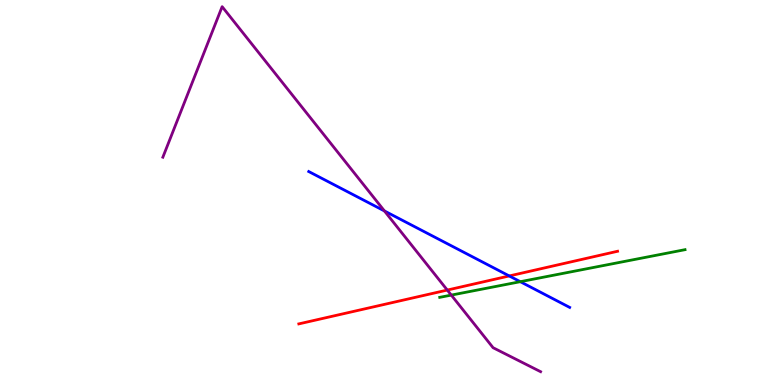[{'lines': ['blue', 'red'], 'intersections': [{'x': 6.57, 'y': 2.83}]}, {'lines': ['green', 'red'], 'intersections': []}, {'lines': ['purple', 'red'], 'intersections': [{'x': 5.77, 'y': 2.47}]}, {'lines': ['blue', 'green'], 'intersections': [{'x': 6.71, 'y': 2.68}]}, {'lines': ['blue', 'purple'], 'intersections': [{'x': 4.96, 'y': 4.52}]}, {'lines': ['green', 'purple'], 'intersections': [{'x': 5.82, 'y': 2.33}]}]